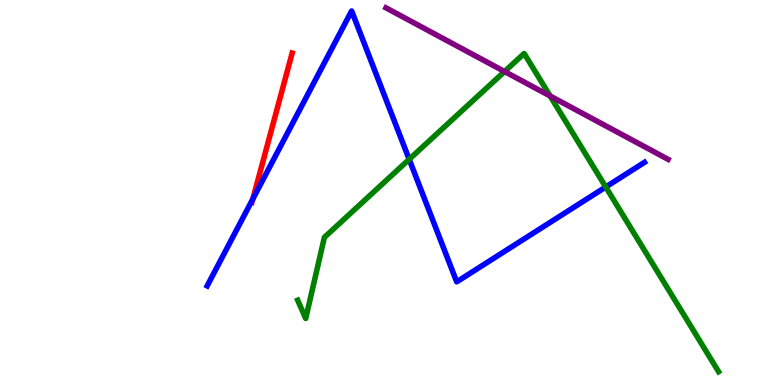[{'lines': ['blue', 'red'], 'intersections': [{'x': 3.26, 'y': 4.83}]}, {'lines': ['green', 'red'], 'intersections': []}, {'lines': ['purple', 'red'], 'intersections': []}, {'lines': ['blue', 'green'], 'intersections': [{'x': 5.28, 'y': 5.86}, {'x': 7.82, 'y': 5.14}]}, {'lines': ['blue', 'purple'], 'intersections': []}, {'lines': ['green', 'purple'], 'intersections': [{'x': 6.51, 'y': 8.14}, {'x': 7.1, 'y': 7.51}]}]